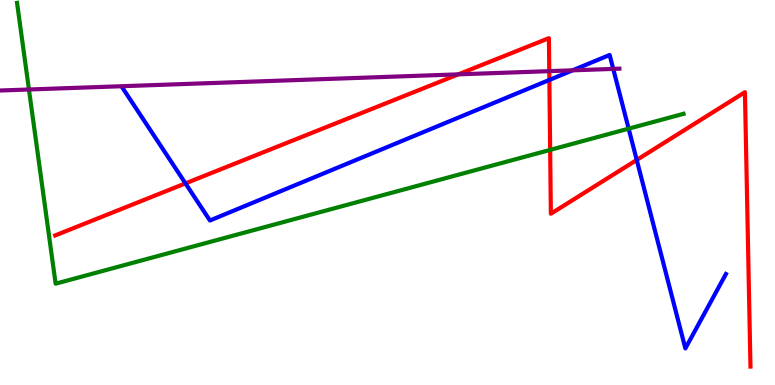[{'lines': ['blue', 'red'], 'intersections': [{'x': 2.39, 'y': 5.24}, {'x': 7.09, 'y': 7.92}, {'x': 8.22, 'y': 5.85}]}, {'lines': ['green', 'red'], 'intersections': [{'x': 7.1, 'y': 6.11}]}, {'lines': ['purple', 'red'], 'intersections': [{'x': 5.91, 'y': 8.07}, {'x': 7.09, 'y': 8.15}]}, {'lines': ['blue', 'green'], 'intersections': [{'x': 8.11, 'y': 6.66}]}, {'lines': ['blue', 'purple'], 'intersections': [{'x': 7.39, 'y': 8.17}, {'x': 7.91, 'y': 8.21}]}, {'lines': ['green', 'purple'], 'intersections': [{'x': 0.373, 'y': 7.68}]}]